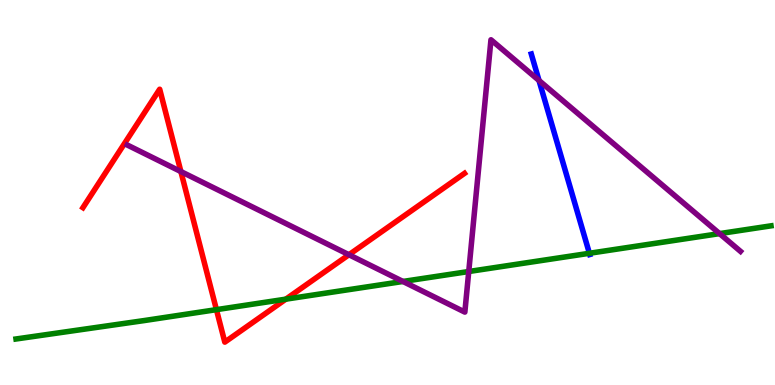[{'lines': ['blue', 'red'], 'intersections': []}, {'lines': ['green', 'red'], 'intersections': [{'x': 2.79, 'y': 1.96}, {'x': 3.69, 'y': 2.23}]}, {'lines': ['purple', 'red'], 'intersections': [{'x': 2.33, 'y': 5.54}, {'x': 4.5, 'y': 3.38}]}, {'lines': ['blue', 'green'], 'intersections': [{'x': 7.61, 'y': 3.42}]}, {'lines': ['blue', 'purple'], 'intersections': [{'x': 6.96, 'y': 7.91}]}, {'lines': ['green', 'purple'], 'intersections': [{'x': 5.2, 'y': 2.69}, {'x': 6.05, 'y': 2.95}, {'x': 9.28, 'y': 3.93}]}]